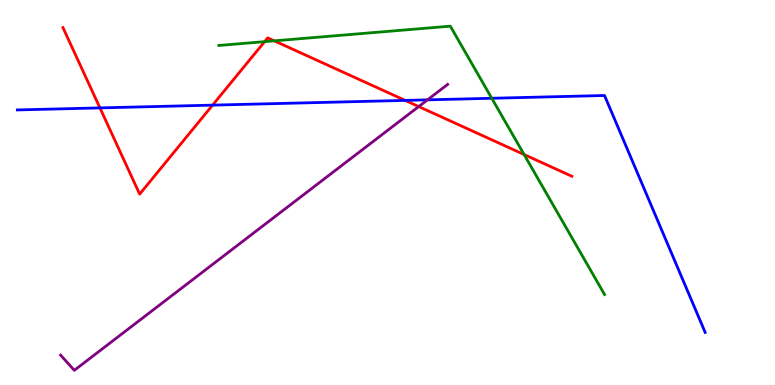[{'lines': ['blue', 'red'], 'intersections': [{'x': 1.29, 'y': 7.2}, {'x': 2.74, 'y': 7.27}, {'x': 5.23, 'y': 7.39}]}, {'lines': ['green', 'red'], 'intersections': [{'x': 3.41, 'y': 8.92}, {'x': 3.54, 'y': 8.94}, {'x': 6.76, 'y': 5.99}]}, {'lines': ['purple', 'red'], 'intersections': [{'x': 5.4, 'y': 7.23}]}, {'lines': ['blue', 'green'], 'intersections': [{'x': 6.35, 'y': 7.45}]}, {'lines': ['blue', 'purple'], 'intersections': [{'x': 5.52, 'y': 7.41}]}, {'lines': ['green', 'purple'], 'intersections': []}]